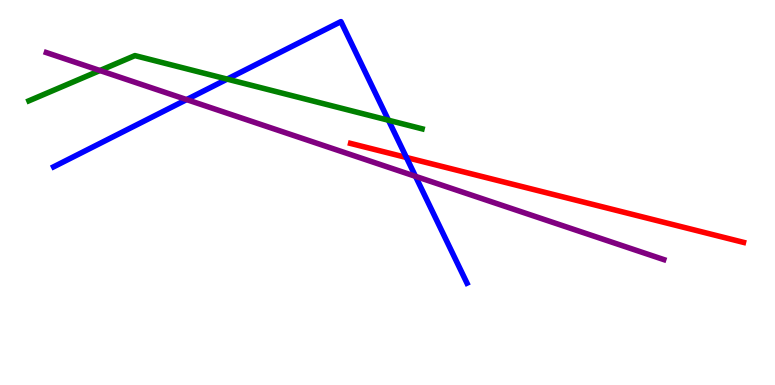[{'lines': ['blue', 'red'], 'intersections': [{'x': 5.24, 'y': 5.91}]}, {'lines': ['green', 'red'], 'intersections': []}, {'lines': ['purple', 'red'], 'intersections': []}, {'lines': ['blue', 'green'], 'intersections': [{'x': 2.93, 'y': 7.94}, {'x': 5.01, 'y': 6.88}]}, {'lines': ['blue', 'purple'], 'intersections': [{'x': 2.41, 'y': 7.41}, {'x': 5.36, 'y': 5.42}]}, {'lines': ['green', 'purple'], 'intersections': [{'x': 1.29, 'y': 8.17}]}]